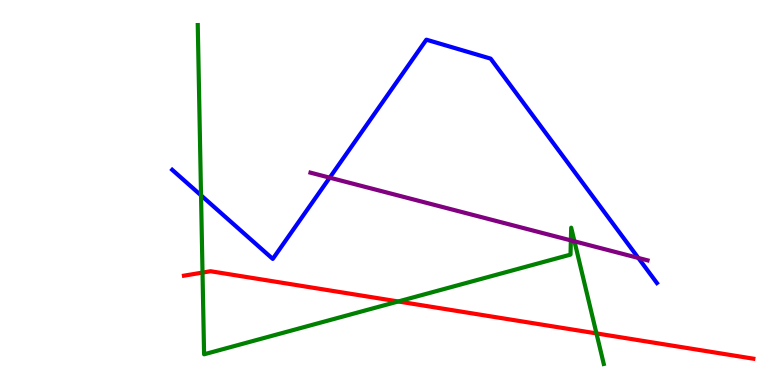[{'lines': ['blue', 'red'], 'intersections': []}, {'lines': ['green', 'red'], 'intersections': [{'x': 2.61, 'y': 2.92}, {'x': 5.14, 'y': 2.17}, {'x': 7.7, 'y': 1.34}]}, {'lines': ['purple', 'red'], 'intersections': []}, {'lines': ['blue', 'green'], 'intersections': [{'x': 2.59, 'y': 4.93}]}, {'lines': ['blue', 'purple'], 'intersections': [{'x': 4.25, 'y': 5.39}, {'x': 8.24, 'y': 3.3}]}, {'lines': ['green', 'purple'], 'intersections': [{'x': 7.37, 'y': 3.76}, {'x': 7.41, 'y': 3.73}]}]